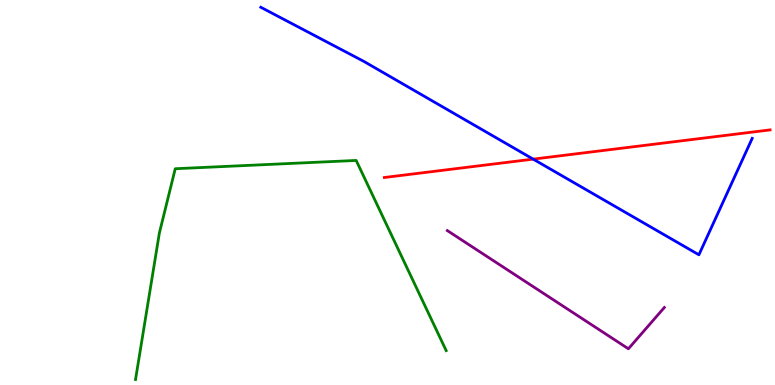[{'lines': ['blue', 'red'], 'intersections': [{'x': 6.88, 'y': 5.87}]}, {'lines': ['green', 'red'], 'intersections': []}, {'lines': ['purple', 'red'], 'intersections': []}, {'lines': ['blue', 'green'], 'intersections': []}, {'lines': ['blue', 'purple'], 'intersections': []}, {'lines': ['green', 'purple'], 'intersections': []}]